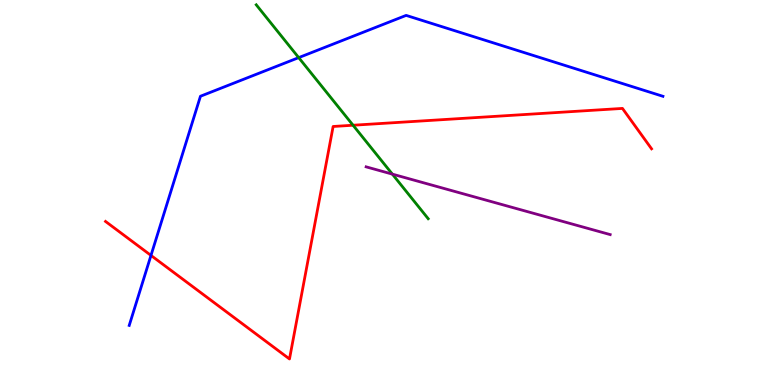[{'lines': ['blue', 'red'], 'intersections': [{'x': 1.95, 'y': 3.37}]}, {'lines': ['green', 'red'], 'intersections': [{'x': 4.56, 'y': 6.75}]}, {'lines': ['purple', 'red'], 'intersections': []}, {'lines': ['blue', 'green'], 'intersections': [{'x': 3.85, 'y': 8.5}]}, {'lines': ['blue', 'purple'], 'intersections': []}, {'lines': ['green', 'purple'], 'intersections': [{'x': 5.06, 'y': 5.48}]}]